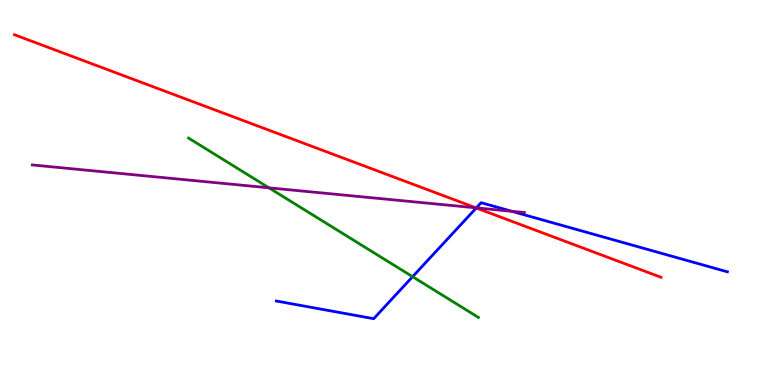[{'lines': ['blue', 'red'], 'intersections': [{'x': 6.15, 'y': 4.6}]}, {'lines': ['green', 'red'], 'intersections': []}, {'lines': ['purple', 'red'], 'intersections': [{'x': 6.14, 'y': 4.6}]}, {'lines': ['blue', 'green'], 'intersections': [{'x': 5.32, 'y': 2.81}]}, {'lines': ['blue', 'purple'], 'intersections': [{'x': 6.15, 'y': 4.6}, {'x': 6.6, 'y': 4.51}]}, {'lines': ['green', 'purple'], 'intersections': [{'x': 3.47, 'y': 5.12}]}]